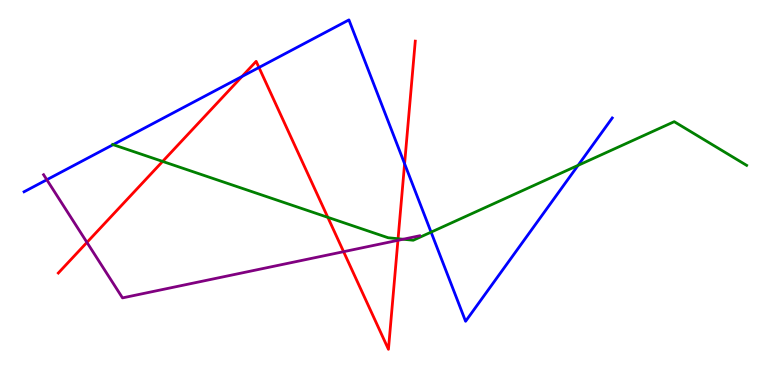[{'lines': ['blue', 'red'], 'intersections': [{'x': 3.12, 'y': 8.01}, {'x': 3.34, 'y': 8.25}, {'x': 5.22, 'y': 5.75}]}, {'lines': ['green', 'red'], 'intersections': [{'x': 2.1, 'y': 5.81}, {'x': 4.23, 'y': 4.36}, {'x': 5.14, 'y': 3.8}]}, {'lines': ['purple', 'red'], 'intersections': [{'x': 1.12, 'y': 3.7}, {'x': 4.43, 'y': 3.46}, {'x': 5.13, 'y': 3.76}]}, {'lines': ['blue', 'green'], 'intersections': [{'x': 1.46, 'y': 6.24}, {'x': 5.56, 'y': 3.97}, {'x': 7.46, 'y': 5.7}]}, {'lines': ['blue', 'purple'], 'intersections': [{'x': 0.604, 'y': 5.33}]}, {'lines': ['green', 'purple'], 'intersections': [{'x': 5.2, 'y': 3.79}]}]